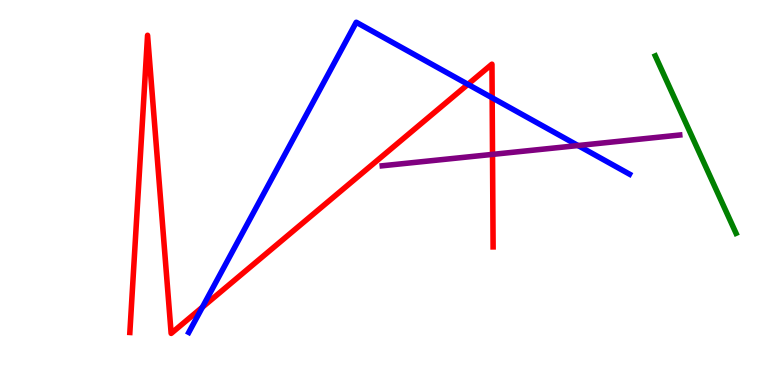[{'lines': ['blue', 'red'], 'intersections': [{'x': 2.61, 'y': 2.02}, {'x': 6.04, 'y': 7.81}, {'x': 6.35, 'y': 7.46}]}, {'lines': ['green', 'red'], 'intersections': []}, {'lines': ['purple', 'red'], 'intersections': [{'x': 6.36, 'y': 5.99}]}, {'lines': ['blue', 'green'], 'intersections': []}, {'lines': ['blue', 'purple'], 'intersections': [{'x': 7.46, 'y': 6.22}]}, {'lines': ['green', 'purple'], 'intersections': []}]